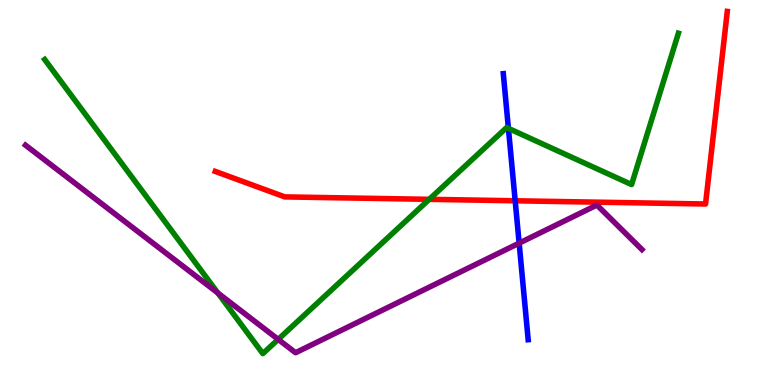[{'lines': ['blue', 'red'], 'intersections': [{'x': 6.65, 'y': 4.78}]}, {'lines': ['green', 'red'], 'intersections': [{'x': 5.54, 'y': 4.82}]}, {'lines': ['purple', 'red'], 'intersections': []}, {'lines': ['blue', 'green'], 'intersections': [{'x': 6.56, 'y': 6.67}]}, {'lines': ['blue', 'purple'], 'intersections': [{'x': 6.7, 'y': 3.68}]}, {'lines': ['green', 'purple'], 'intersections': [{'x': 2.81, 'y': 2.39}, {'x': 3.59, 'y': 1.19}]}]